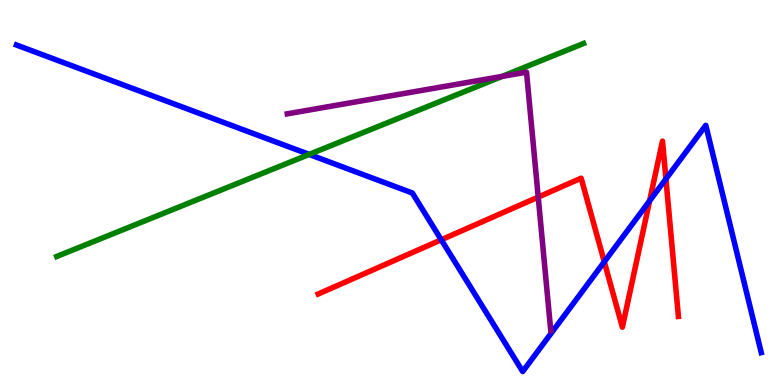[{'lines': ['blue', 'red'], 'intersections': [{'x': 5.69, 'y': 3.77}, {'x': 7.8, 'y': 3.2}, {'x': 8.38, 'y': 4.78}, {'x': 8.59, 'y': 5.35}]}, {'lines': ['green', 'red'], 'intersections': []}, {'lines': ['purple', 'red'], 'intersections': [{'x': 6.94, 'y': 4.88}]}, {'lines': ['blue', 'green'], 'intersections': [{'x': 3.99, 'y': 5.99}]}, {'lines': ['blue', 'purple'], 'intersections': []}, {'lines': ['green', 'purple'], 'intersections': [{'x': 6.48, 'y': 8.02}]}]